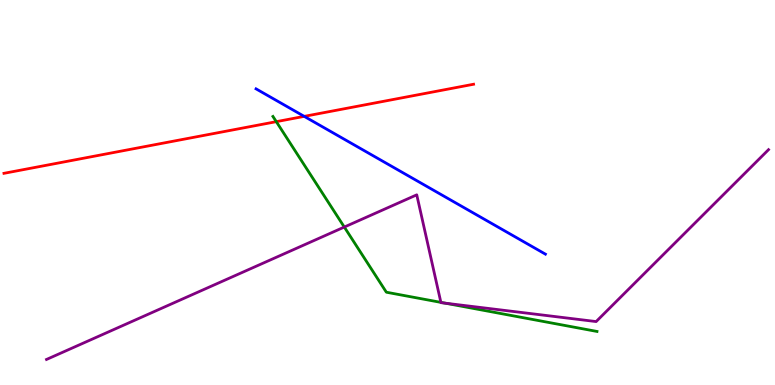[{'lines': ['blue', 'red'], 'intersections': [{'x': 3.93, 'y': 6.98}]}, {'lines': ['green', 'red'], 'intersections': [{'x': 3.57, 'y': 6.84}]}, {'lines': ['purple', 'red'], 'intersections': []}, {'lines': ['blue', 'green'], 'intersections': []}, {'lines': ['blue', 'purple'], 'intersections': []}, {'lines': ['green', 'purple'], 'intersections': [{'x': 4.44, 'y': 4.1}, {'x': 5.69, 'y': 2.15}, {'x': 5.74, 'y': 2.13}]}]